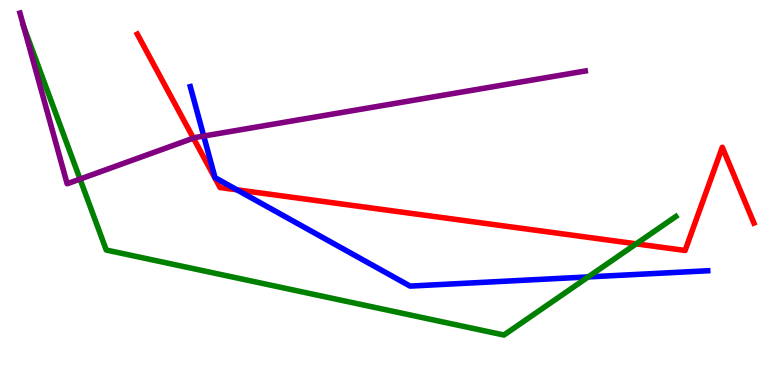[{'lines': ['blue', 'red'], 'intersections': [{'x': 3.06, 'y': 5.07}]}, {'lines': ['green', 'red'], 'intersections': [{'x': 8.21, 'y': 3.67}]}, {'lines': ['purple', 'red'], 'intersections': [{'x': 2.5, 'y': 6.41}]}, {'lines': ['blue', 'green'], 'intersections': [{'x': 7.59, 'y': 2.81}]}, {'lines': ['blue', 'purple'], 'intersections': [{'x': 2.63, 'y': 6.47}]}, {'lines': ['green', 'purple'], 'intersections': [{'x': 0.307, 'y': 9.3}, {'x': 1.03, 'y': 5.35}]}]